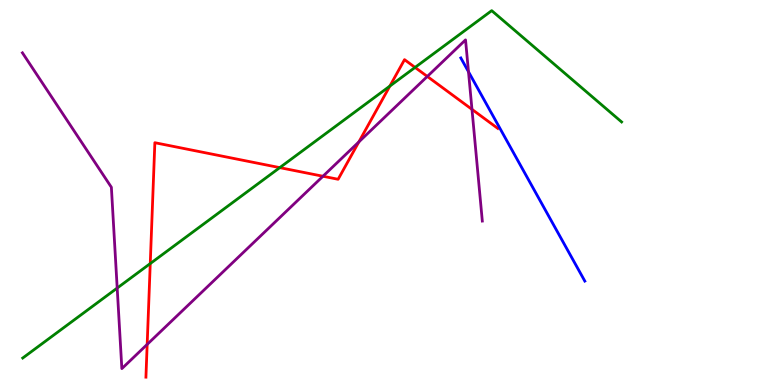[{'lines': ['blue', 'red'], 'intersections': []}, {'lines': ['green', 'red'], 'intersections': [{'x': 1.94, 'y': 3.15}, {'x': 3.61, 'y': 5.65}, {'x': 5.03, 'y': 7.76}, {'x': 5.36, 'y': 8.25}]}, {'lines': ['purple', 'red'], 'intersections': [{'x': 1.9, 'y': 1.05}, {'x': 4.17, 'y': 5.42}, {'x': 4.63, 'y': 6.31}, {'x': 5.51, 'y': 8.01}, {'x': 6.09, 'y': 7.16}]}, {'lines': ['blue', 'green'], 'intersections': []}, {'lines': ['blue', 'purple'], 'intersections': [{'x': 6.05, 'y': 8.14}]}, {'lines': ['green', 'purple'], 'intersections': [{'x': 1.51, 'y': 2.52}]}]